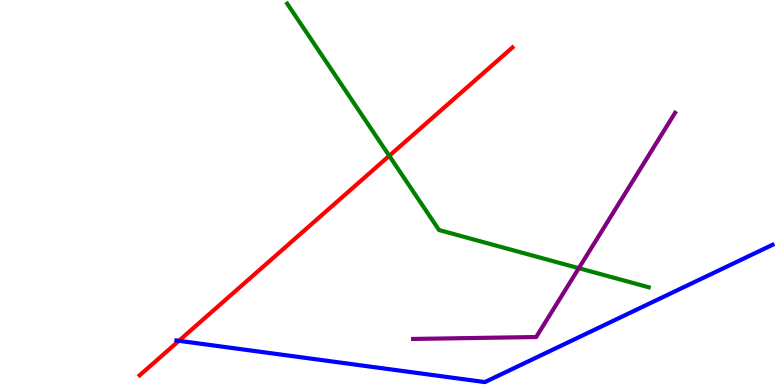[{'lines': ['blue', 'red'], 'intersections': [{'x': 2.31, 'y': 1.15}]}, {'lines': ['green', 'red'], 'intersections': [{'x': 5.02, 'y': 5.95}]}, {'lines': ['purple', 'red'], 'intersections': []}, {'lines': ['blue', 'green'], 'intersections': []}, {'lines': ['blue', 'purple'], 'intersections': []}, {'lines': ['green', 'purple'], 'intersections': [{'x': 7.47, 'y': 3.03}]}]